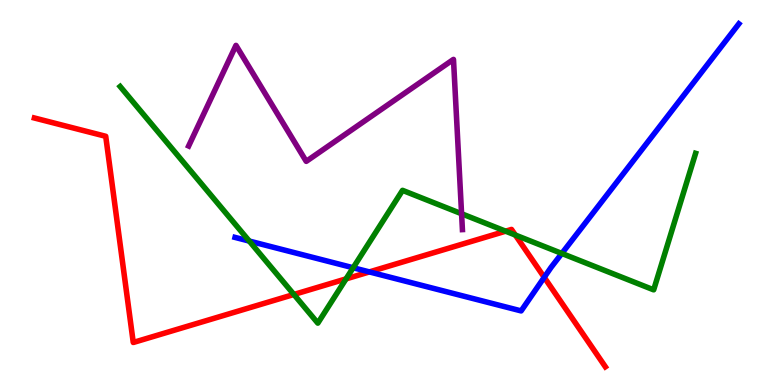[{'lines': ['blue', 'red'], 'intersections': [{'x': 4.77, 'y': 2.94}, {'x': 7.02, 'y': 2.8}]}, {'lines': ['green', 'red'], 'intersections': [{'x': 3.79, 'y': 2.35}, {'x': 4.47, 'y': 2.76}, {'x': 6.52, 'y': 4.0}, {'x': 6.65, 'y': 3.9}]}, {'lines': ['purple', 'red'], 'intersections': []}, {'lines': ['blue', 'green'], 'intersections': [{'x': 3.22, 'y': 3.74}, {'x': 4.56, 'y': 3.05}, {'x': 7.25, 'y': 3.42}]}, {'lines': ['blue', 'purple'], 'intersections': []}, {'lines': ['green', 'purple'], 'intersections': [{'x': 5.96, 'y': 4.45}]}]